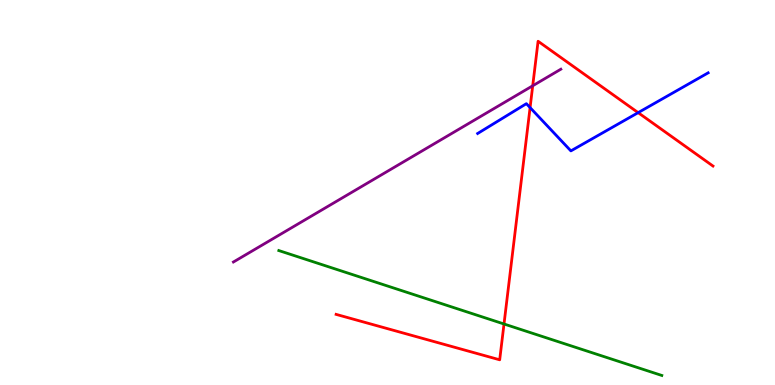[{'lines': ['blue', 'red'], 'intersections': [{'x': 6.84, 'y': 7.21}, {'x': 8.23, 'y': 7.07}]}, {'lines': ['green', 'red'], 'intersections': [{'x': 6.5, 'y': 1.58}]}, {'lines': ['purple', 'red'], 'intersections': [{'x': 6.87, 'y': 7.77}]}, {'lines': ['blue', 'green'], 'intersections': []}, {'lines': ['blue', 'purple'], 'intersections': []}, {'lines': ['green', 'purple'], 'intersections': []}]